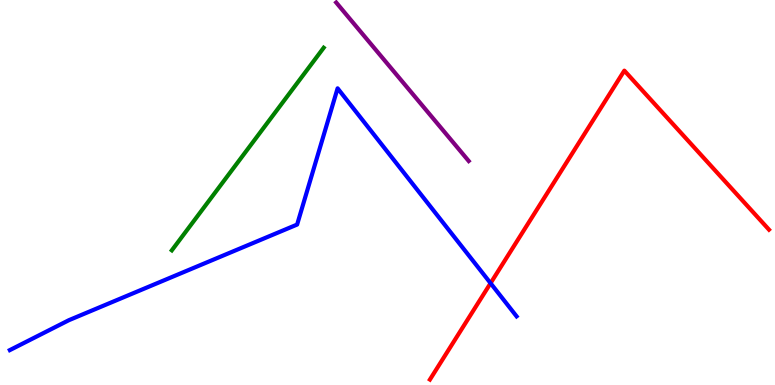[{'lines': ['blue', 'red'], 'intersections': [{'x': 6.33, 'y': 2.64}]}, {'lines': ['green', 'red'], 'intersections': []}, {'lines': ['purple', 'red'], 'intersections': []}, {'lines': ['blue', 'green'], 'intersections': []}, {'lines': ['blue', 'purple'], 'intersections': []}, {'lines': ['green', 'purple'], 'intersections': []}]